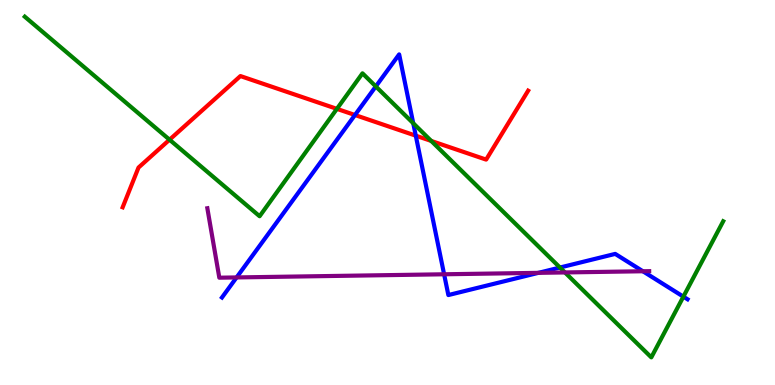[{'lines': ['blue', 'red'], 'intersections': [{'x': 4.58, 'y': 7.01}, {'x': 5.36, 'y': 6.48}]}, {'lines': ['green', 'red'], 'intersections': [{'x': 2.19, 'y': 6.37}, {'x': 4.35, 'y': 7.17}, {'x': 5.56, 'y': 6.34}]}, {'lines': ['purple', 'red'], 'intersections': []}, {'lines': ['blue', 'green'], 'intersections': [{'x': 4.85, 'y': 7.76}, {'x': 5.33, 'y': 6.8}, {'x': 7.23, 'y': 3.05}, {'x': 8.82, 'y': 2.29}]}, {'lines': ['blue', 'purple'], 'intersections': [{'x': 3.05, 'y': 2.79}, {'x': 5.73, 'y': 2.88}, {'x': 6.95, 'y': 2.91}, {'x': 8.3, 'y': 2.95}]}, {'lines': ['green', 'purple'], 'intersections': [{'x': 7.29, 'y': 2.92}]}]